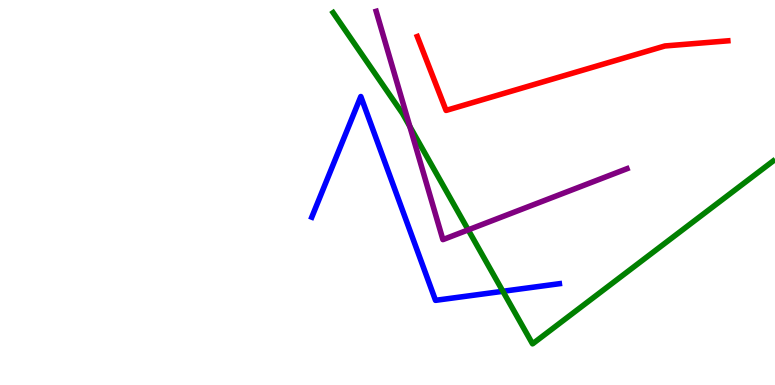[{'lines': ['blue', 'red'], 'intersections': []}, {'lines': ['green', 'red'], 'intersections': []}, {'lines': ['purple', 'red'], 'intersections': []}, {'lines': ['blue', 'green'], 'intersections': [{'x': 6.49, 'y': 2.43}]}, {'lines': ['blue', 'purple'], 'intersections': []}, {'lines': ['green', 'purple'], 'intersections': [{'x': 5.29, 'y': 6.71}, {'x': 6.04, 'y': 4.03}]}]